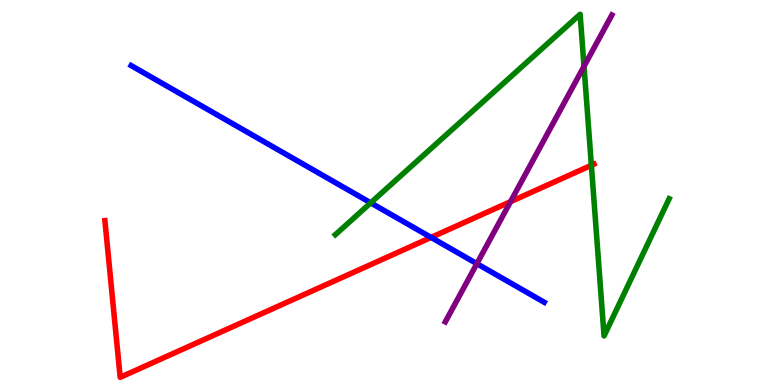[{'lines': ['blue', 'red'], 'intersections': [{'x': 5.56, 'y': 3.83}]}, {'lines': ['green', 'red'], 'intersections': [{'x': 7.63, 'y': 5.71}]}, {'lines': ['purple', 'red'], 'intersections': [{'x': 6.59, 'y': 4.76}]}, {'lines': ['blue', 'green'], 'intersections': [{'x': 4.78, 'y': 4.73}]}, {'lines': ['blue', 'purple'], 'intersections': [{'x': 6.15, 'y': 3.15}]}, {'lines': ['green', 'purple'], 'intersections': [{'x': 7.54, 'y': 8.28}]}]